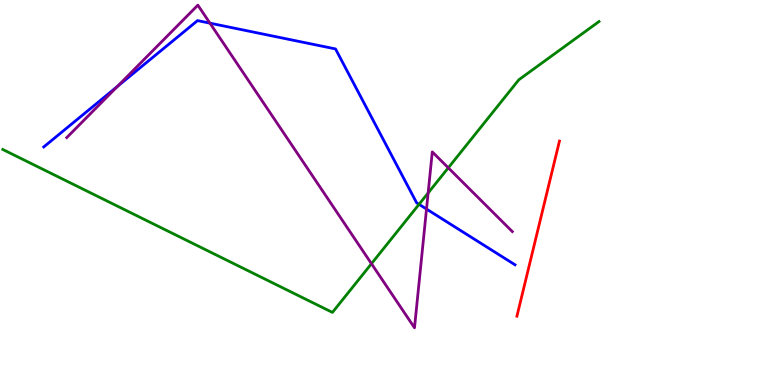[{'lines': ['blue', 'red'], 'intersections': []}, {'lines': ['green', 'red'], 'intersections': []}, {'lines': ['purple', 'red'], 'intersections': []}, {'lines': ['blue', 'green'], 'intersections': [{'x': 5.41, 'y': 4.69}]}, {'lines': ['blue', 'purple'], 'intersections': [{'x': 1.51, 'y': 7.75}, {'x': 2.71, 'y': 9.4}, {'x': 5.5, 'y': 4.57}]}, {'lines': ['green', 'purple'], 'intersections': [{'x': 4.79, 'y': 3.15}, {'x': 5.52, 'y': 4.99}, {'x': 5.78, 'y': 5.64}]}]